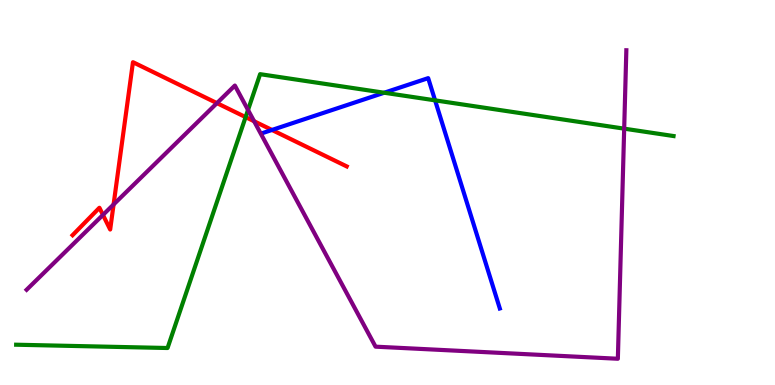[{'lines': ['blue', 'red'], 'intersections': [{'x': 3.51, 'y': 6.62}]}, {'lines': ['green', 'red'], 'intersections': [{'x': 3.17, 'y': 6.96}]}, {'lines': ['purple', 'red'], 'intersections': [{'x': 1.33, 'y': 4.42}, {'x': 1.47, 'y': 4.69}, {'x': 2.8, 'y': 7.32}, {'x': 3.28, 'y': 6.85}]}, {'lines': ['blue', 'green'], 'intersections': [{'x': 4.96, 'y': 7.59}, {'x': 5.61, 'y': 7.39}]}, {'lines': ['blue', 'purple'], 'intersections': []}, {'lines': ['green', 'purple'], 'intersections': [{'x': 3.2, 'y': 7.14}, {'x': 8.05, 'y': 6.66}]}]